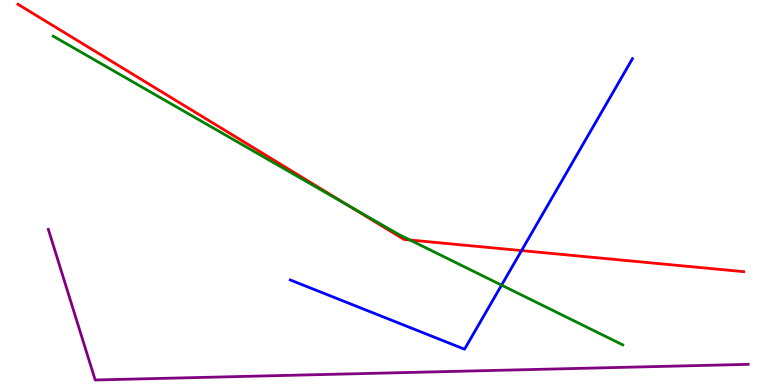[{'lines': ['blue', 'red'], 'intersections': [{'x': 6.73, 'y': 3.49}]}, {'lines': ['green', 'red'], 'intersections': [{'x': 4.5, 'y': 4.65}, {'x': 5.29, 'y': 3.77}]}, {'lines': ['purple', 'red'], 'intersections': []}, {'lines': ['blue', 'green'], 'intersections': [{'x': 6.47, 'y': 2.59}]}, {'lines': ['blue', 'purple'], 'intersections': []}, {'lines': ['green', 'purple'], 'intersections': []}]